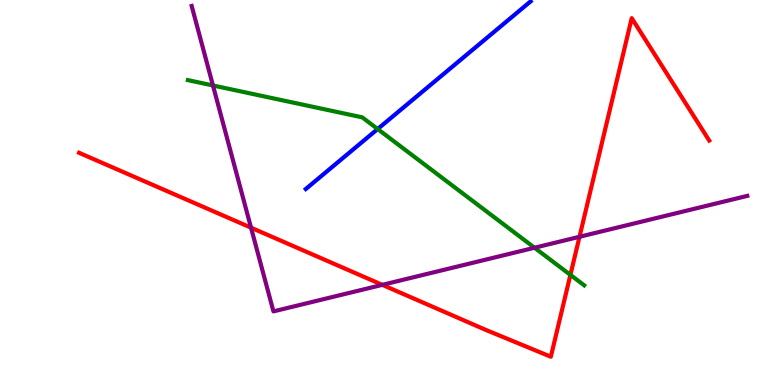[{'lines': ['blue', 'red'], 'intersections': []}, {'lines': ['green', 'red'], 'intersections': [{'x': 7.36, 'y': 2.86}]}, {'lines': ['purple', 'red'], 'intersections': [{'x': 3.24, 'y': 4.09}, {'x': 4.93, 'y': 2.6}, {'x': 7.48, 'y': 3.85}]}, {'lines': ['blue', 'green'], 'intersections': [{'x': 4.87, 'y': 6.65}]}, {'lines': ['blue', 'purple'], 'intersections': []}, {'lines': ['green', 'purple'], 'intersections': [{'x': 2.75, 'y': 7.78}, {'x': 6.9, 'y': 3.57}]}]